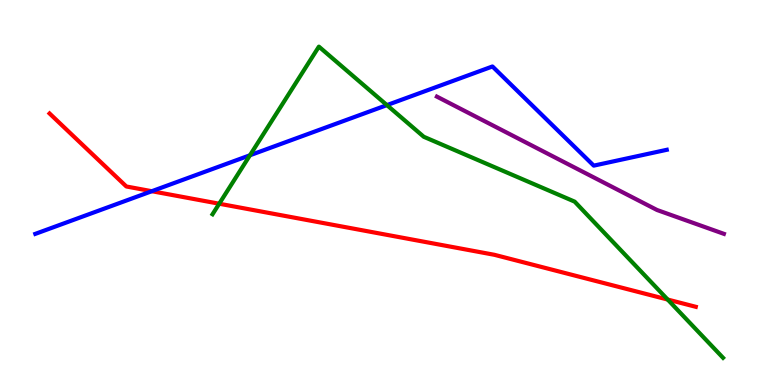[{'lines': ['blue', 'red'], 'intersections': [{'x': 1.96, 'y': 5.03}]}, {'lines': ['green', 'red'], 'intersections': [{'x': 2.83, 'y': 4.71}, {'x': 8.62, 'y': 2.22}]}, {'lines': ['purple', 'red'], 'intersections': []}, {'lines': ['blue', 'green'], 'intersections': [{'x': 3.23, 'y': 5.97}, {'x': 4.99, 'y': 7.27}]}, {'lines': ['blue', 'purple'], 'intersections': []}, {'lines': ['green', 'purple'], 'intersections': []}]